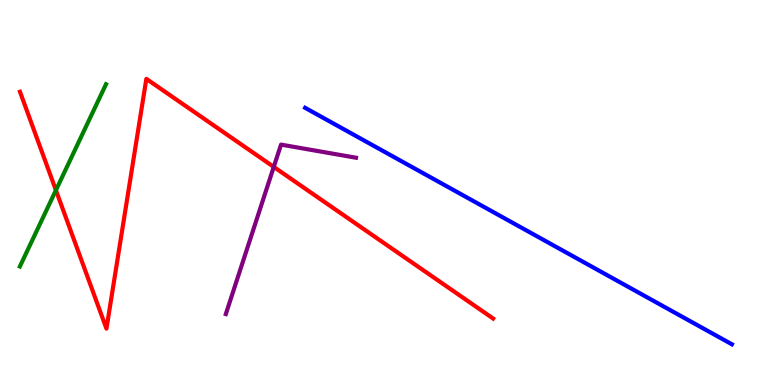[{'lines': ['blue', 'red'], 'intersections': []}, {'lines': ['green', 'red'], 'intersections': [{'x': 0.722, 'y': 5.06}]}, {'lines': ['purple', 'red'], 'intersections': [{'x': 3.53, 'y': 5.66}]}, {'lines': ['blue', 'green'], 'intersections': []}, {'lines': ['blue', 'purple'], 'intersections': []}, {'lines': ['green', 'purple'], 'intersections': []}]